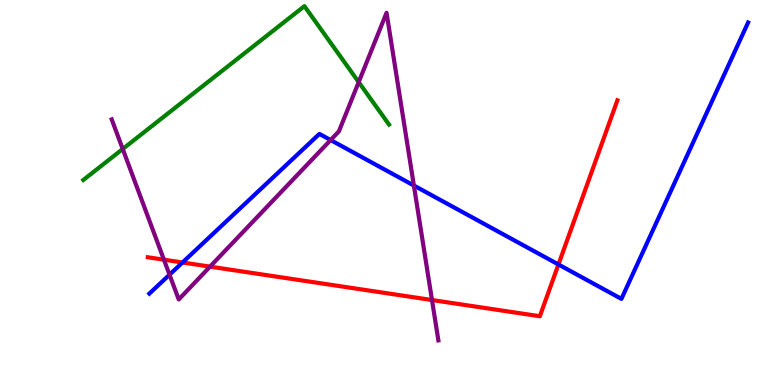[{'lines': ['blue', 'red'], 'intersections': [{'x': 2.35, 'y': 3.18}, {'x': 7.21, 'y': 3.13}]}, {'lines': ['green', 'red'], 'intersections': []}, {'lines': ['purple', 'red'], 'intersections': [{'x': 2.12, 'y': 3.25}, {'x': 2.71, 'y': 3.07}, {'x': 5.57, 'y': 2.21}]}, {'lines': ['blue', 'green'], 'intersections': []}, {'lines': ['blue', 'purple'], 'intersections': [{'x': 2.19, 'y': 2.87}, {'x': 4.27, 'y': 6.36}, {'x': 5.34, 'y': 5.18}]}, {'lines': ['green', 'purple'], 'intersections': [{'x': 1.58, 'y': 6.13}, {'x': 4.63, 'y': 7.87}]}]